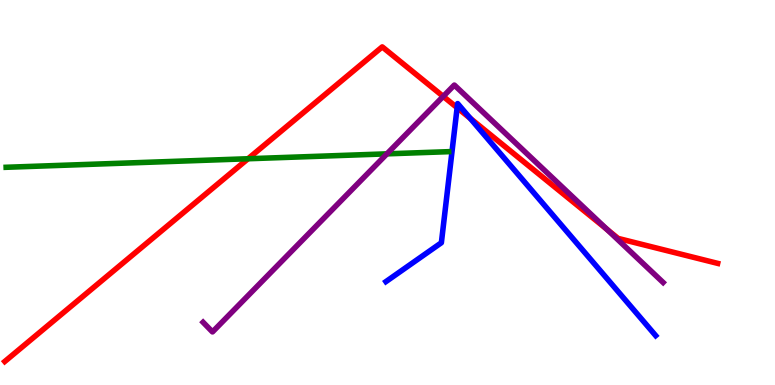[{'lines': ['blue', 'red'], 'intersections': [{'x': 5.9, 'y': 7.2}, {'x': 6.07, 'y': 6.93}]}, {'lines': ['green', 'red'], 'intersections': [{'x': 3.2, 'y': 5.88}]}, {'lines': ['purple', 'red'], 'intersections': [{'x': 5.72, 'y': 7.5}, {'x': 7.83, 'y': 4.04}]}, {'lines': ['blue', 'green'], 'intersections': []}, {'lines': ['blue', 'purple'], 'intersections': []}, {'lines': ['green', 'purple'], 'intersections': [{'x': 4.99, 'y': 6.0}]}]